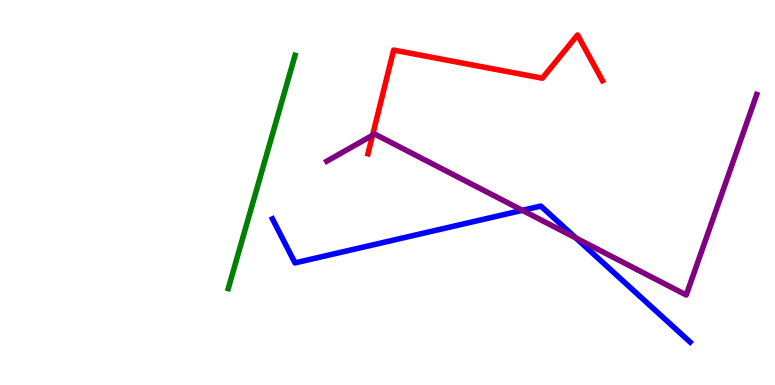[{'lines': ['blue', 'red'], 'intersections': []}, {'lines': ['green', 'red'], 'intersections': []}, {'lines': ['purple', 'red'], 'intersections': [{'x': 4.81, 'y': 6.49}]}, {'lines': ['blue', 'green'], 'intersections': []}, {'lines': ['blue', 'purple'], 'intersections': [{'x': 6.74, 'y': 4.54}, {'x': 7.43, 'y': 3.82}]}, {'lines': ['green', 'purple'], 'intersections': []}]